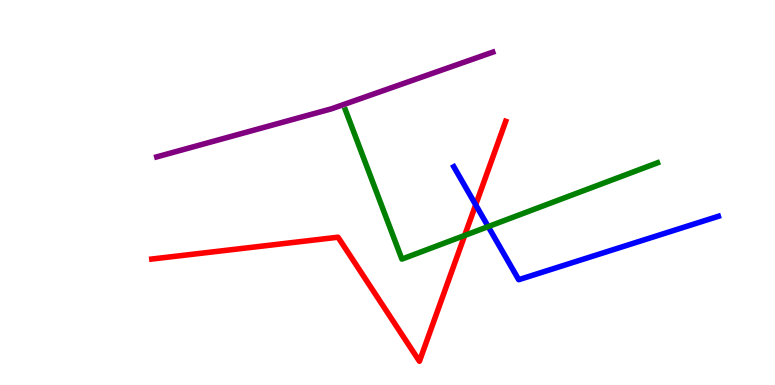[{'lines': ['blue', 'red'], 'intersections': [{'x': 6.14, 'y': 4.68}]}, {'lines': ['green', 'red'], 'intersections': [{'x': 6.0, 'y': 3.88}]}, {'lines': ['purple', 'red'], 'intersections': []}, {'lines': ['blue', 'green'], 'intersections': [{'x': 6.3, 'y': 4.11}]}, {'lines': ['blue', 'purple'], 'intersections': []}, {'lines': ['green', 'purple'], 'intersections': []}]